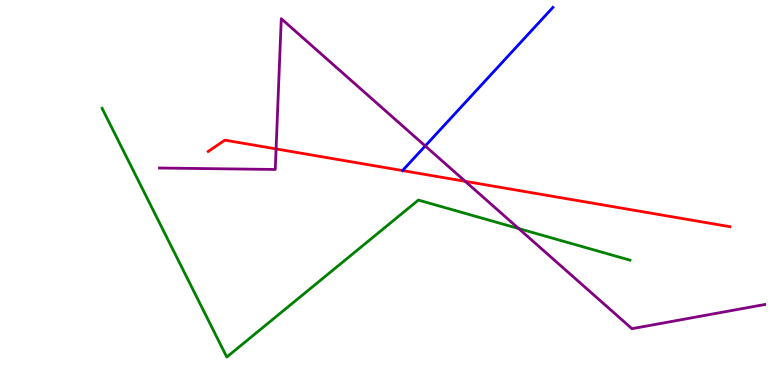[{'lines': ['blue', 'red'], 'intersections': [{'x': 5.19, 'y': 5.57}]}, {'lines': ['green', 'red'], 'intersections': []}, {'lines': ['purple', 'red'], 'intersections': [{'x': 3.56, 'y': 6.13}, {'x': 6.0, 'y': 5.29}]}, {'lines': ['blue', 'green'], 'intersections': []}, {'lines': ['blue', 'purple'], 'intersections': [{'x': 5.49, 'y': 6.21}]}, {'lines': ['green', 'purple'], 'intersections': [{'x': 6.69, 'y': 4.06}]}]